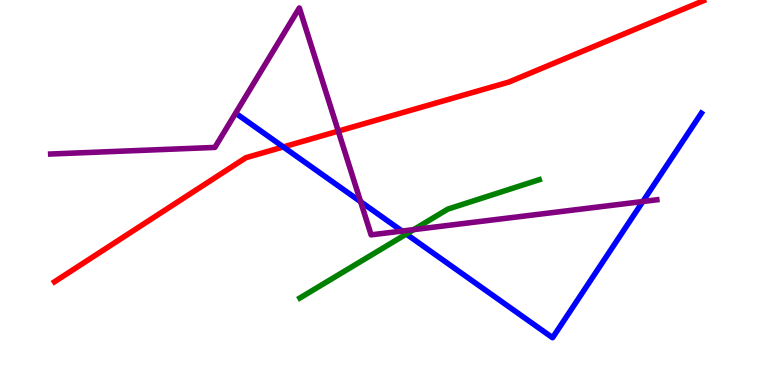[{'lines': ['blue', 'red'], 'intersections': [{'x': 3.66, 'y': 6.18}]}, {'lines': ['green', 'red'], 'intersections': []}, {'lines': ['purple', 'red'], 'intersections': [{'x': 4.37, 'y': 6.59}]}, {'lines': ['blue', 'green'], 'intersections': [{'x': 5.24, 'y': 3.92}]}, {'lines': ['blue', 'purple'], 'intersections': [{'x': 4.65, 'y': 4.76}, {'x': 5.19, 'y': 4.0}, {'x': 8.29, 'y': 4.77}]}, {'lines': ['green', 'purple'], 'intersections': [{'x': 5.34, 'y': 4.04}]}]